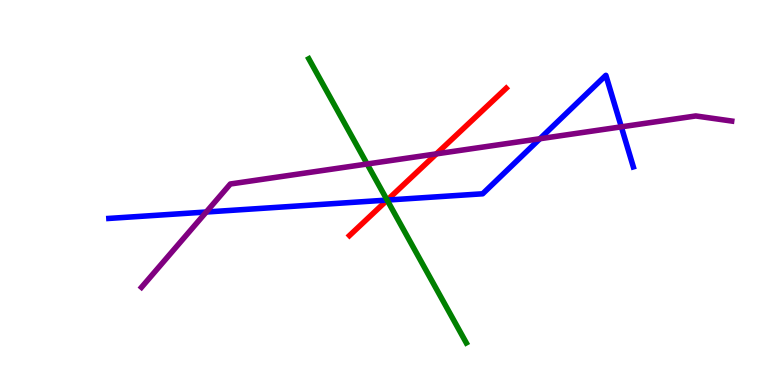[{'lines': ['blue', 'red'], 'intersections': [{'x': 5.0, 'y': 4.8}]}, {'lines': ['green', 'red'], 'intersections': [{'x': 5.0, 'y': 4.8}]}, {'lines': ['purple', 'red'], 'intersections': [{'x': 5.63, 'y': 6.0}]}, {'lines': ['blue', 'green'], 'intersections': [{'x': 5.0, 'y': 4.8}]}, {'lines': ['blue', 'purple'], 'intersections': [{'x': 2.66, 'y': 4.49}, {'x': 6.97, 'y': 6.4}, {'x': 8.02, 'y': 6.71}]}, {'lines': ['green', 'purple'], 'intersections': [{'x': 4.74, 'y': 5.74}]}]